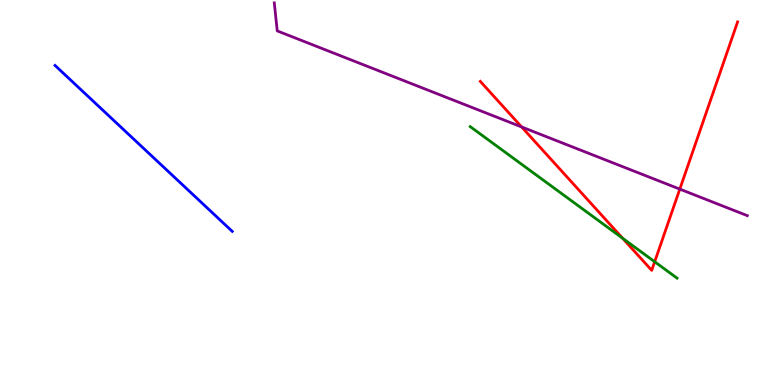[{'lines': ['blue', 'red'], 'intersections': []}, {'lines': ['green', 'red'], 'intersections': [{'x': 8.03, 'y': 3.81}, {'x': 8.45, 'y': 3.2}]}, {'lines': ['purple', 'red'], 'intersections': [{'x': 6.73, 'y': 6.7}, {'x': 8.77, 'y': 5.09}]}, {'lines': ['blue', 'green'], 'intersections': []}, {'lines': ['blue', 'purple'], 'intersections': []}, {'lines': ['green', 'purple'], 'intersections': []}]